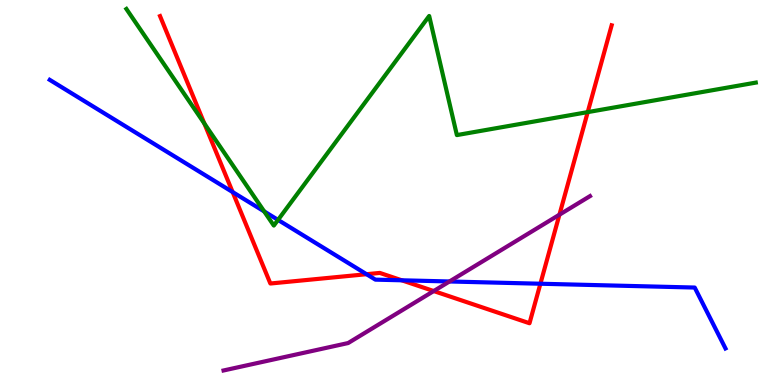[{'lines': ['blue', 'red'], 'intersections': [{'x': 3.0, 'y': 5.01}, {'x': 4.73, 'y': 2.88}, {'x': 5.18, 'y': 2.72}, {'x': 6.97, 'y': 2.63}]}, {'lines': ['green', 'red'], 'intersections': [{'x': 2.64, 'y': 6.79}, {'x': 7.58, 'y': 7.09}]}, {'lines': ['purple', 'red'], 'intersections': [{'x': 5.6, 'y': 2.44}, {'x': 7.22, 'y': 4.42}]}, {'lines': ['blue', 'green'], 'intersections': [{'x': 3.41, 'y': 4.51}, {'x': 3.59, 'y': 4.29}]}, {'lines': ['blue', 'purple'], 'intersections': [{'x': 5.8, 'y': 2.69}]}, {'lines': ['green', 'purple'], 'intersections': []}]